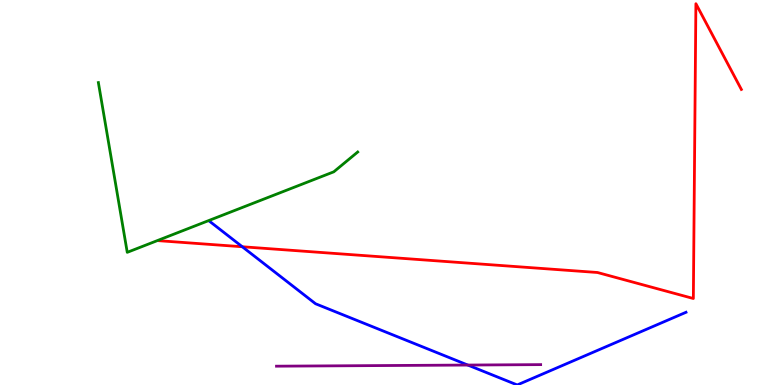[{'lines': ['blue', 'red'], 'intersections': [{'x': 3.13, 'y': 3.59}]}, {'lines': ['green', 'red'], 'intersections': []}, {'lines': ['purple', 'red'], 'intersections': []}, {'lines': ['blue', 'green'], 'intersections': []}, {'lines': ['blue', 'purple'], 'intersections': [{'x': 6.04, 'y': 0.518}]}, {'lines': ['green', 'purple'], 'intersections': []}]